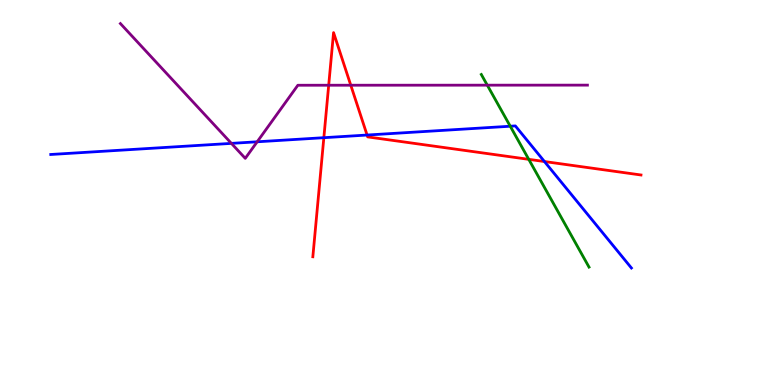[{'lines': ['blue', 'red'], 'intersections': [{'x': 4.18, 'y': 6.42}, {'x': 4.74, 'y': 6.49}, {'x': 7.03, 'y': 5.8}]}, {'lines': ['green', 'red'], 'intersections': [{'x': 6.82, 'y': 5.86}]}, {'lines': ['purple', 'red'], 'intersections': [{'x': 4.24, 'y': 7.79}, {'x': 4.53, 'y': 7.79}]}, {'lines': ['blue', 'green'], 'intersections': [{'x': 6.58, 'y': 6.72}]}, {'lines': ['blue', 'purple'], 'intersections': [{'x': 2.99, 'y': 6.28}, {'x': 3.32, 'y': 6.32}]}, {'lines': ['green', 'purple'], 'intersections': [{'x': 6.29, 'y': 7.79}]}]